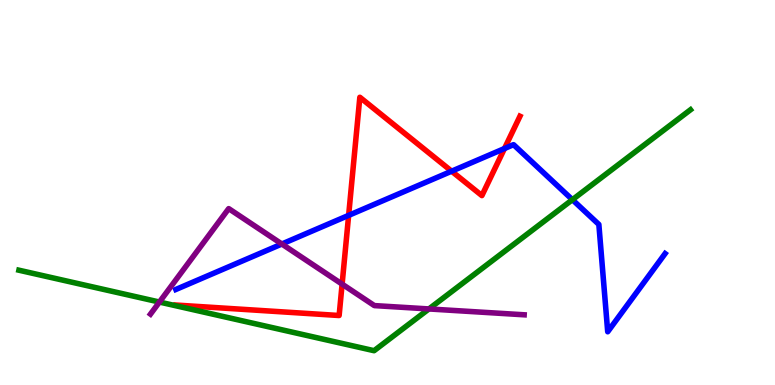[{'lines': ['blue', 'red'], 'intersections': [{'x': 4.5, 'y': 4.41}, {'x': 5.83, 'y': 5.55}, {'x': 6.51, 'y': 6.14}]}, {'lines': ['green', 'red'], 'intersections': []}, {'lines': ['purple', 'red'], 'intersections': [{'x': 4.41, 'y': 2.62}]}, {'lines': ['blue', 'green'], 'intersections': [{'x': 7.39, 'y': 4.81}]}, {'lines': ['blue', 'purple'], 'intersections': [{'x': 3.64, 'y': 3.66}]}, {'lines': ['green', 'purple'], 'intersections': [{'x': 2.06, 'y': 2.15}, {'x': 5.53, 'y': 1.98}]}]